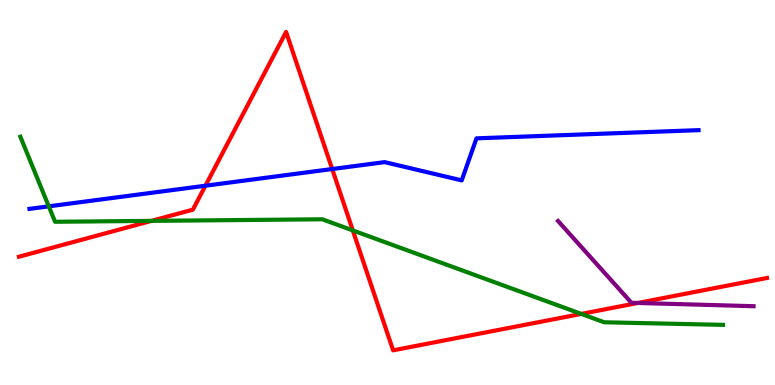[{'lines': ['blue', 'red'], 'intersections': [{'x': 2.65, 'y': 5.18}, {'x': 4.29, 'y': 5.61}]}, {'lines': ['green', 'red'], 'intersections': [{'x': 1.95, 'y': 4.26}, {'x': 4.55, 'y': 4.02}, {'x': 7.5, 'y': 1.85}]}, {'lines': ['purple', 'red'], 'intersections': [{'x': 8.23, 'y': 2.13}]}, {'lines': ['blue', 'green'], 'intersections': [{'x': 0.629, 'y': 4.64}]}, {'lines': ['blue', 'purple'], 'intersections': []}, {'lines': ['green', 'purple'], 'intersections': []}]